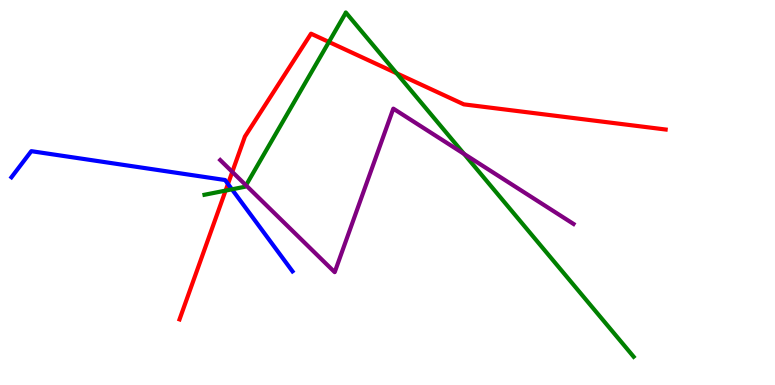[{'lines': ['blue', 'red'], 'intersections': [{'x': 2.94, 'y': 5.22}]}, {'lines': ['green', 'red'], 'intersections': [{'x': 2.91, 'y': 5.05}, {'x': 4.24, 'y': 8.91}, {'x': 5.12, 'y': 8.1}]}, {'lines': ['purple', 'red'], 'intersections': [{'x': 3.0, 'y': 5.54}]}, {'lines': ['blue', 'green'], 'intersections': [{'x': 2.99, 'y': 5.08}]}, {'lines': ['blue', 'purple'], 'intersections': []}, {'lines': ['green', 'purple'], 'intersections': [{'x': 3.17, 'y': 5.19}, {'x': 5.99, 'y': 6.0}]}]